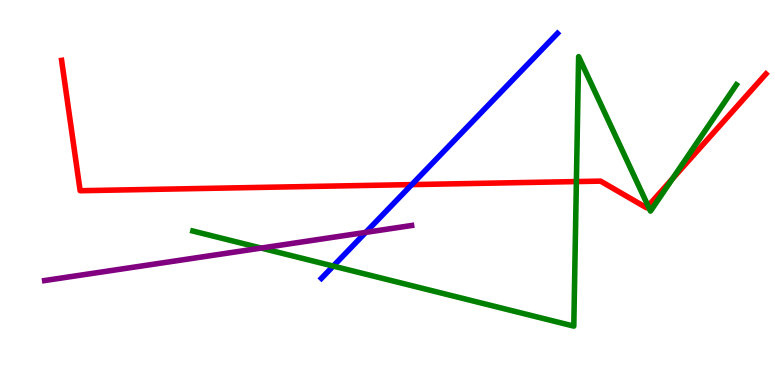[{'lines': ['blue', 'red'], 'intersections': [{'x': 5.31, 'y': 5.21}]}, {'lines': ['green', 'red'], 'intersections': [{'x': 7.44, 'y': 5.28}, {'x': 8.36, 'y': 4.65}, {'x': 8.68, 'y': 5.36}]}, {'lines': ['purple', 'red'], 'intersections': []}, {'lines': ['blue', 'green'], 'intersections': [{'x': 4.3, 'y': 3.09}]}, {'lines': ['blue', 'purple'], 'intersections': [{'x': 4.72, 'y': 3.96}]}, {'lines': ['green', 'purple'], 'intersections': [{'x': 3.37, 'y': 3.56}]}]